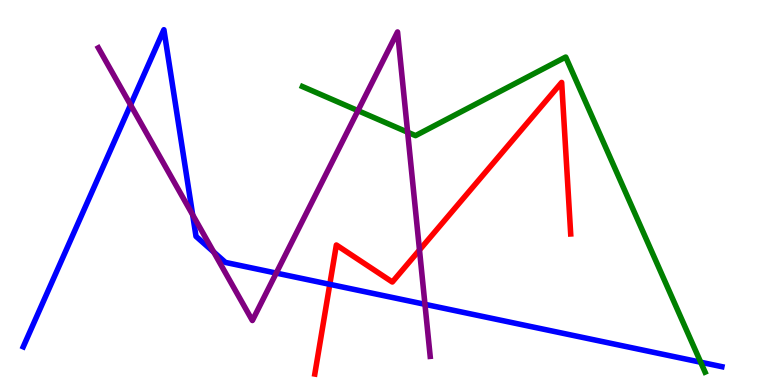[{'lines': ['blue', 'red'], 'intersections': [{'x': 4.26, 'y': 2.61}]}, {'lines': ['green', 'red'], 'intersections': []}, {'lines': ['purple', 'red'], 'intersections': [{'x': 5.41, 'y': 3.51}]}, {'lines': ['blue', 'green'], 'intersections': [{'x': 9.04, 'y': 0.592}]}, {'lines': ['blue', 'purple'], 'intersections': [{'x': 1.68, 'y': 7.28}, {'x': 2.49, 'y': 4.42}, {'x': 2.76, 'y': 3.46}, {'x': 3.56, 'y': 2.91}, {'x': 5.48, 'y': 2.1}]}, {'lines': ['green', 'purple'], 'intersections': [{'x': 4.62, 'y': 7.13}, {'x': 5.26, 'y': 6.57}]}]